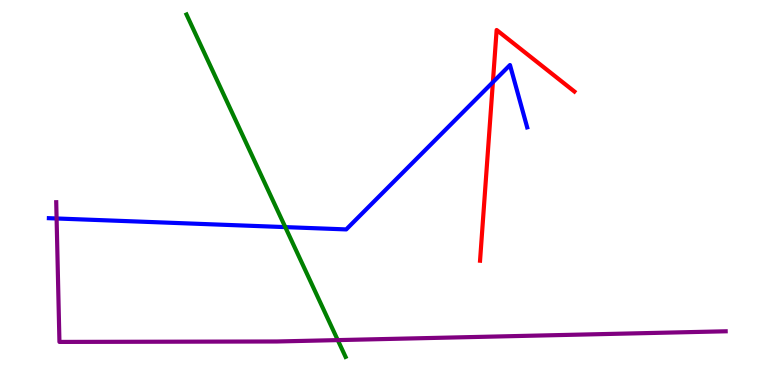[{'lines': ['blue', 'red'], 'intersections': [{'x': 6.36, 'y': 7.86}]}, {'lines': ['green', 'red'], 'intersections': []}, {'lines': ['purple', 'red'], 'intersections': []}, {'lines': ['blue', 'green'], 'intersections': [{'x': 3.68, 'y': 4.1}]}, {'lines': ['blue', 'purple'], 'intersections': [{'x': 0.73, 'y': 4.33}]}, {'lines': ['green', 'purple'], 'intersections': [{'x': 4.36, 'y': 1.17}]}]